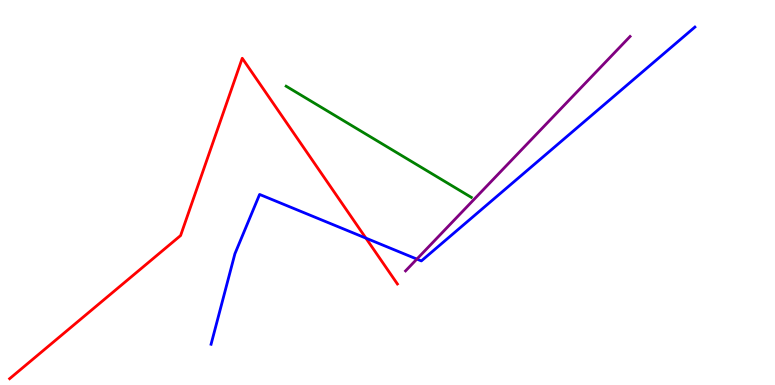[{'lines': ['blue', 'red'], 'intersections': [{'x': 4.72, 'y': 3.81}]}, {'lines': ['green', 'red'], 'intersections': []}, {'lines': ['purple', 'red'], 'intersections': []}, {'lines': ['blue', 'green'], 'intersections': []}, {'lines': ['blue', 'purple'], 'intersections': [{'x': 5.38, 'y': 3.27}]}, {'lines': ['green', 'purple'], 'intersections': []}]